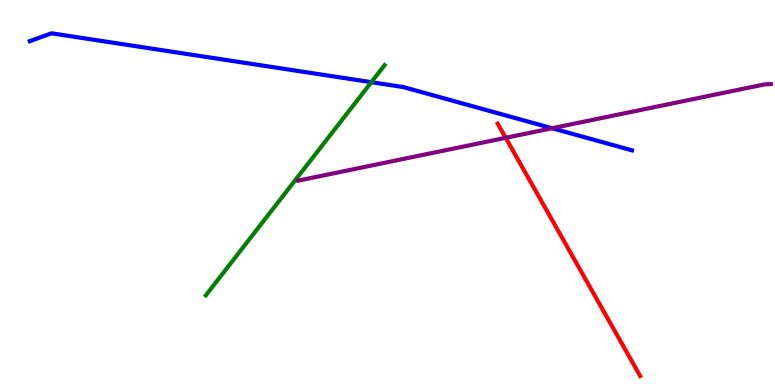[{'lines': ['blue', 'red'], 'intersections': []}, {'lines': ['green', 'red'], 'intersections': []}, {'lines': ['purple', 'red'], 'intersections': [{'x': 6.53, 'y': 6.42}]}, {'lines': ['blue', 'green'], 'intersections': [{'x': 4.79, 'y': 7.87}]}, {'lines': ['blue', 'purple'], 'intersections': [{'x': 7.12, 'y': 6.67}]}, {'lines': ['green', 'purple'], 'intersections': []}]